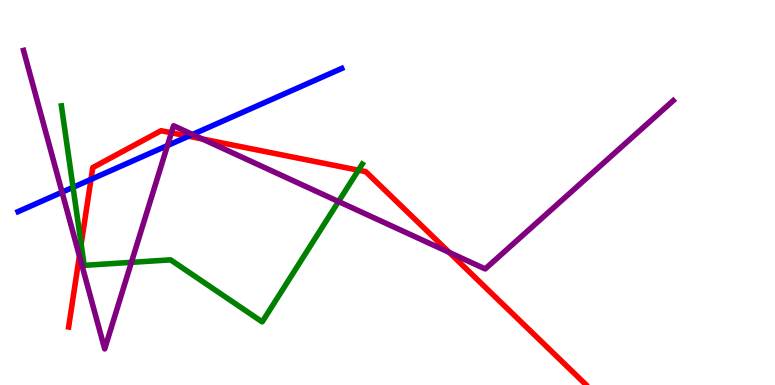[{'lines': ['blue', 'red'], 'intersections': [{'x': 1.17, 'y': 5.34}, {'x': 2.43, 'y': 6.46}]}, {'lines': ['green', 'red'], 'intersections': [{'x': 1.05, 'y': 3.66}, {'x': 4.62, 'y': 5.58}]}, {'lines': ['purple', 'red'], 'intersections': [{'x': 1.02, 'y': 3.35}, {'x': 2.21, 'y': 6.55}, {'x': 2.61, 'y': 6.39}, {'x': 5.8, 'y': 3.44}]}, {'lines': ['blue', 'green'], 'intersections': [{'x': 0.942, 'y': 5.13}]}, {'lines': ['blue', 'purple'], 'intersections': [{'x': 0.801, 'y': 5.01}, {'x': 2.16, 'y': 6.22}, {'x': 2.48, 'y': 6.51}]}, {'lines': ['green', 'purple'], 'intersections': [{'x': 1.7, 'y': 3.19}, {'x': 4.37, 'y': 4.77}]}]